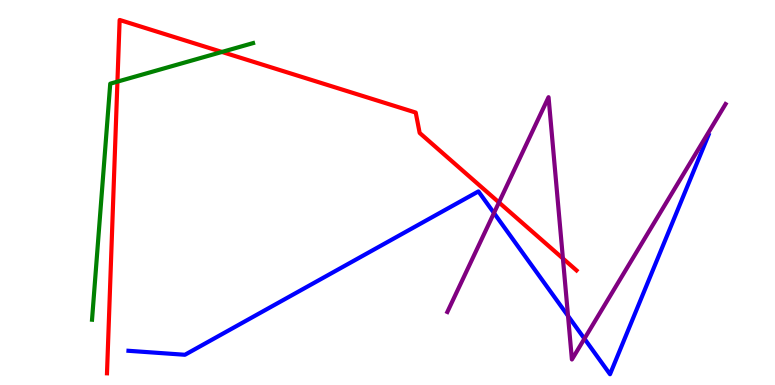[{'lines': ['blue', 'red'], 'intersections': []}, {'lines': ['green', 'red'], 'intersections': [{'x': 1.52, 'y': 7.88}, {'x': 2.86, 'y': 8.65}]}, {'lines': ['purple', 'red'], 'intersections': [{'x': 6.44, 'y': 4.74}, {'x': 7.26, 'y': 3.29}]}, {'lines': ['blue', 'green'], 'intersections': []}, {'lines': ['blue', 'purple'], 'intersections': [{'x': 6.37, 'y': 4.47}, {'x': 7.33, 'y': 1.8}, {'x': 7.54, 'y': 1.2}]}, {'lines': ['green', 'purple'], 'intersections': []}]